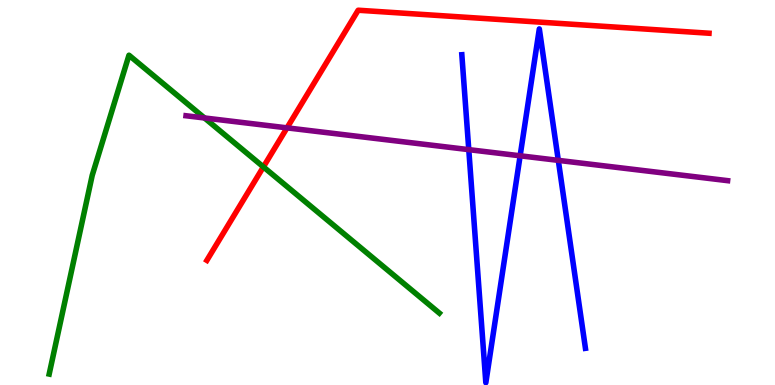[{'lines': ['blue', 'red'], 'intersections': []}, {'lines': ['green', 'red'], 'intersections': [{'x': 3.4, 'y': 5.66}]}, {'lines': ['purple', 'red'], 'intersections': [{'x': 3.7, 'y': 6.68}]}, {'lines': ['blue', 'green'], 'intersections': []}, {'lines': ['blue', 'purple'], 'intersections': [{'x': 6.05, 'y': 6.11}, {'x': 6.71, 'y': 5.95}, {'x': 7.2, 'y': 5.83}]}, {'lines': ['green', 'purple'], 'intersections': [{'x': 2.64, 'y': 6.94}]}]